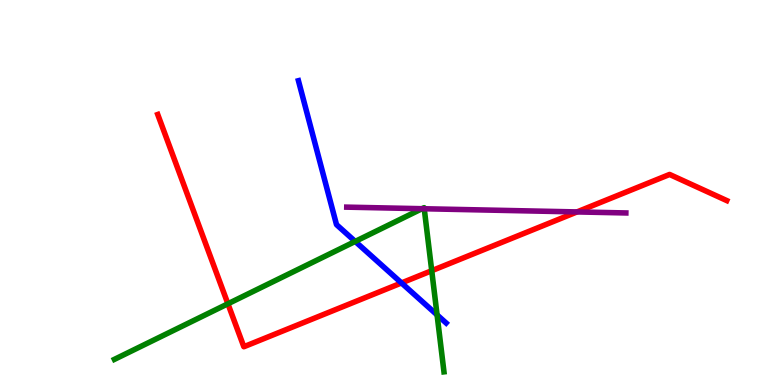[{'lines': ['blue', 'red'], 'intersections': [{'x': 5.18, 'y': 2.65}]}, {'lines': ['green', 'red'], 'intersections': [{'x': 2.94, 'y': 2.11}, {'x': 5.57, 'y': 2.97}]}, {'lines': ['purple', 'red'], 'intersections': [{'x': 7.44, 'y': 4.5}]}, {'lines': ['blue', 'green'], 'intersections': [{'x': 4.58, 'y': 3.73}, {'x': 5.64, 'y': 1.82}]}, {'lines': ['blue', 'purple'], 'intersections': []}, {'lines': ['green', 'purple'], 'intersections': [{'x': 5.45, 'y': 4.58}, {'x': 5.47, 'y': 4.58}]}]